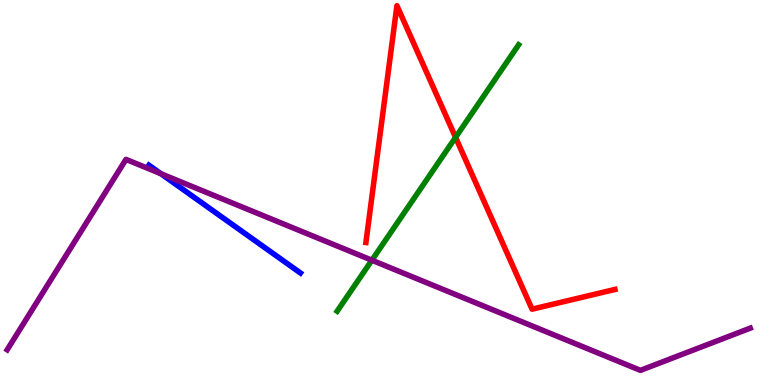[{'lines': ['blue', 'red'], 'intersections': []}, {'lines': ['green', 'red'], 'intersections': [{'x': 5.88, 'y': 6.43}]}, {'lines': ['purple', 'red'], 'intersections': []}, {'lines': ['blue', 'green'], 'intersections': []}, {'lines': ['blue', 'purple'], 'intersections': [{'x': 2.08, 'y': 5.49}]}, {'lines': ['green', 'purple'], 'intersections': [{'x': 4.8, 'y': 3.24}]}]